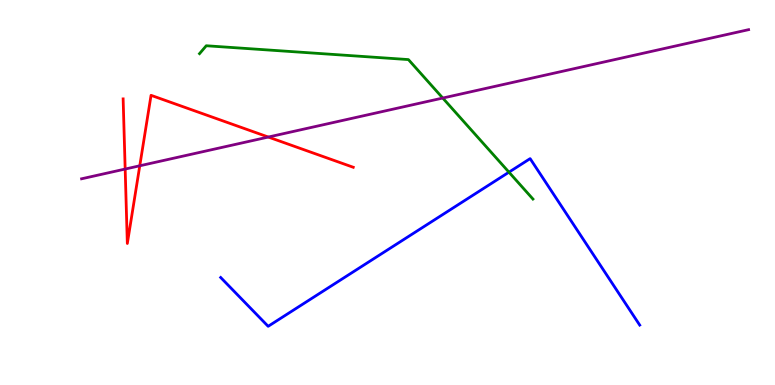[{'lines': ['blue', 'red'], 'intersections': []}, {'lines': ['green', 'red'], 'intersections': []}, {'lines': ['purple', 'red'], 'intersections': [{'x': 1.62, 'y': 5.61}, {'x': 1.8, 'y': 5.69}, {'x': 3.46, 'y': 6.44}]}, {'lines': ['blue', 'green'], 'intersections': [{'x': 6.57, 'y': 5.53}]}, {'lines': ['blue', 'purple'], 'intersections': []}, {'lines': ['green', 'purple'], 'intersections': [{'x': 5.71, 'y': 7.45}]}]